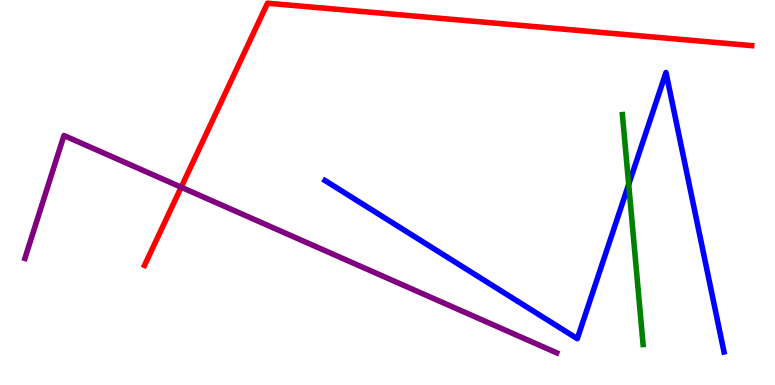[{'lines': ['blue', 'red'], 'intersections': []}, {'lines': ['green', 'red'], 'intersections': []}, {'lines': ['purple', 'red'], 'intersections': [{'x': 2.34, 'y': 5.14}]}, {'lines': ['blue', 'green'], 'intersections': [{'x': 8.11, 'y': 5.21}]}, {'lines': ['blue', 'purple'], 'intersections': []}, {'lines': ['green', 'purple'], 'intersections': []}]